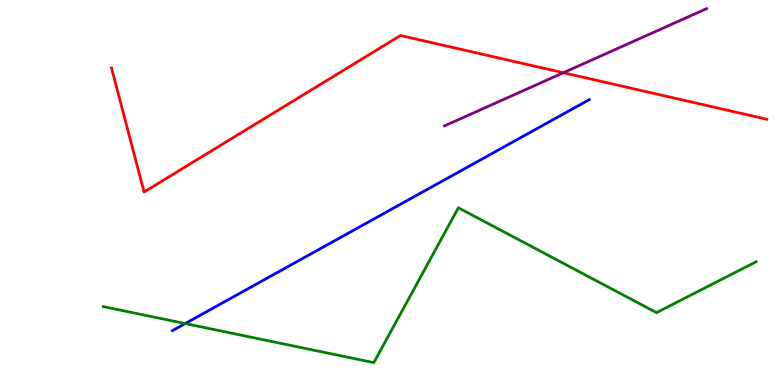[{'lines': ['blue', 'red'], 'intersections': []}, {'lines': ['green', 'red'], 'intersections': []}, {'lines': ['purple', 'red'], 'intersections': [{'x': 7.27, 'y': 8.11}]}, {'lines': ['blue', 'green'], 'intersections': [{'x': 2.39, 'y': 1.6}]}, {'lines': ['blue', 'purple'], 'intersections': []}, {'lines': ['green', 'purple'], 'intersections': []}]